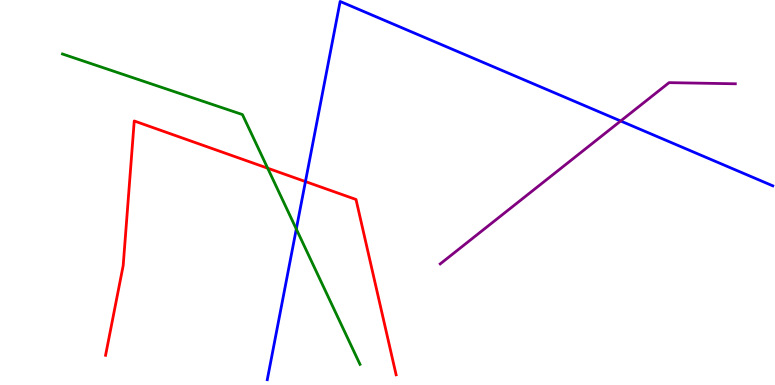[{'lines': ['blue', 'red'], 'intersections': [{'x': 3.94, 'y': 5.28}]}, {'lines': ['green', 'red'], 'intersections': [{'x': 3.45, 'y': 5.63}]}, {'lines': ['purple', 'red'], 'intersections': []}, {'lines': ['blue', 'green'], 'intersections': [{'x': 3.82, 'y': 4.05}]}, {'lines': ['blue', 'purple'], 'intersections': [{'x': 8.01, 'y': 6.86}]}, {'lines': ['green', 'purple'], 'intersections': []}]